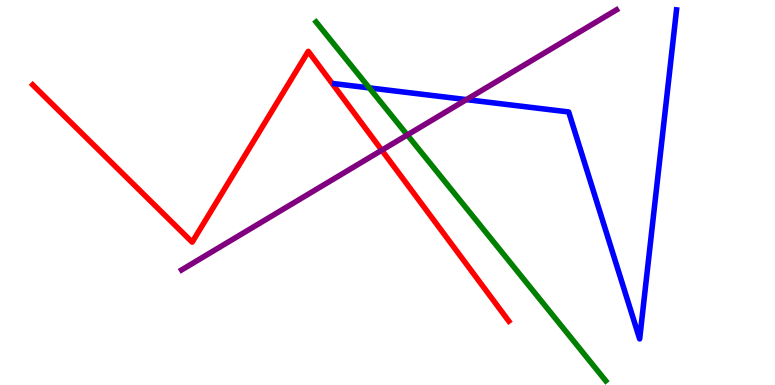[{'lines': ['blue', 'red'], 'intersections': []}, {'lines': ['green', 'red'], 'intersections': []}, {'lines': ['purple', 'red'], 'intersections': [{'x': 4.93, 'y': 6.1}]}, {'lines': ['blue', 'green'], 'intersections': [{'x': 4.76, 'y': 7.72}]}, {'lines': ['blue', 'purple'], 'intersections': [{'x': 6.02, 'y': 7.41}]}, {'lines': ['green', 'purple'], 'intersections': [{'x': 5.26, 'y': 6.49}]}]